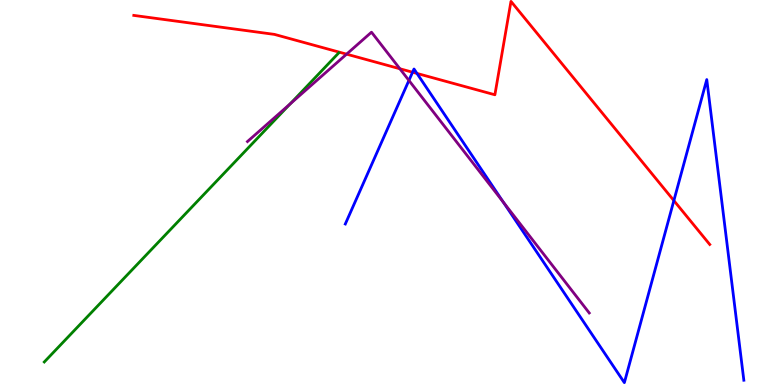[{'lines': ['blue', 'red'], 'intersections': [{'x': 5.32, 'y': 8.12}, {'x': 5.38, 'y': 8.09}, {'x': 8.7, 'y': 4.79}]}, {'lines': ['green', 'red'], 'intersections': []}, {'lines': ['purple', 'red'], 'intersections': [{'x': 4.47, 'y': 8.59}, {'x': 5.16, 'y': 8.21}]}, {'lines': ['blue', 'green'], 'intersections': []}, {'lines': ['blue', 'purple'], 'intersections': [{'x': 5.28, 'y': 7.91}, {'x': 6.49, 'y': 4.75}]}, {'lines': ['green', 'purple'], 'intersections': [{'x': 3.74, 'y': 7.3}]}]